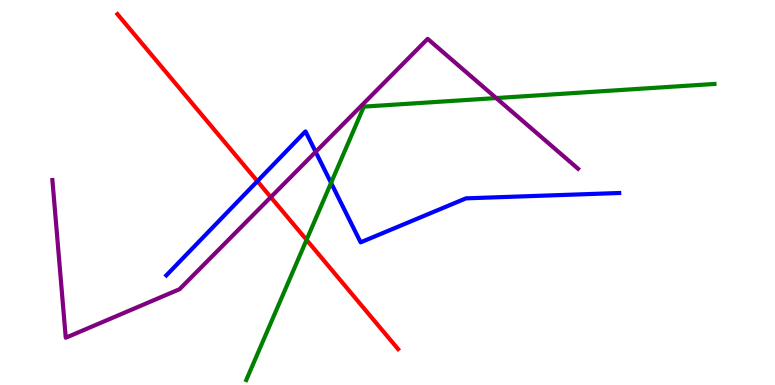[{'lines': ['blue', 'red'], 'intersections': [{'x': 3.32, 'y': 5.29}]}, {'lines': ['green', 'red'], 'intersections': [{'x': 3.96, 'y': 3.77}]}, {'lines': ['purple', 'red'], 'intersections': [{'x': 3.49, 'y': 4.88}]}, {'lines': ['blue', 'green'], 'intersections': [{'x': 4.27, 'y': 5.25}]}, {'lines': ['blue', 'purple'], 'intersections': [{'x': 4.07, 'y': 6.06}]}, {'lines': ['green', 'purple'], 'intersections': [{'x': 6.4, 'y': 7.45}]}]